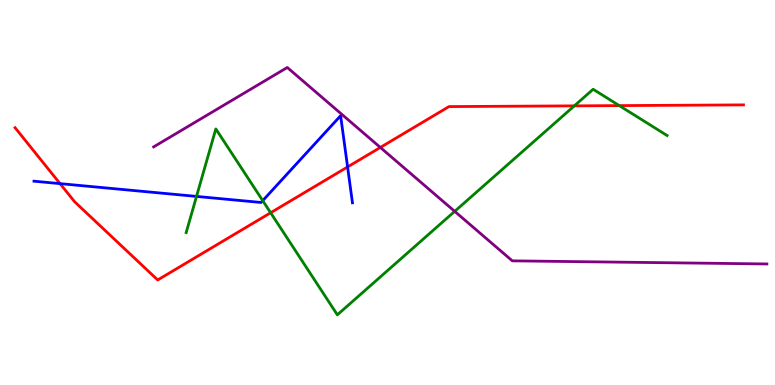[{'lines': ['blue', 'red'], 'intersections': [{'x': 0.775, 'y': 5.23}, {'x': 4.48, 'y': 5.66}]}, {'lines': ['green', 'red'], 'intersections': [{'x': 3.49, 'y': 4.47}, {'x': 7.41, 'y': 7.25}, {'x': 7.99, 'y': 7.26}]}, {'lines': ['purple', 'red'], 'intersections': [{'x': 4.91, 'y': 6.17}]}, {'lines': ['blue', 'green'], 'intersections': [{'x': 2.54, 'y': 4.9}, {'x': 3.39, 'y': 4.79}]}, {'lines': ['blue', 'purple'], 'intersections': []}, {'lines': ['green', 'purple'], 'intersections': [{'x': 5.87, 'y': 4.51}]}]